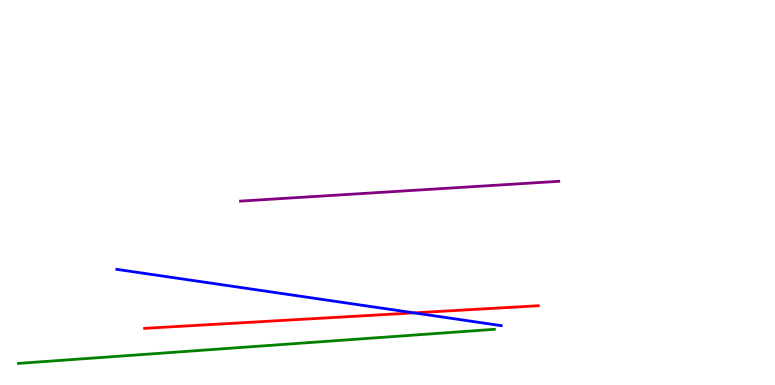[{'lines': ['blue', 'red'], 'intersections': [{'x': 5.34, 'y': 1.87}]}, {'lines': ['green', 'red'], 'intersections': []}, {'lines': ['purple', 'red'], 'intersections': []}, {'lines': ['blue', 'green'], 'intersections': []}, {'lines': ['blue', 'purple'], 'intersections': []}, {'lines': ['green', 'purple'], 'intersections': []}]